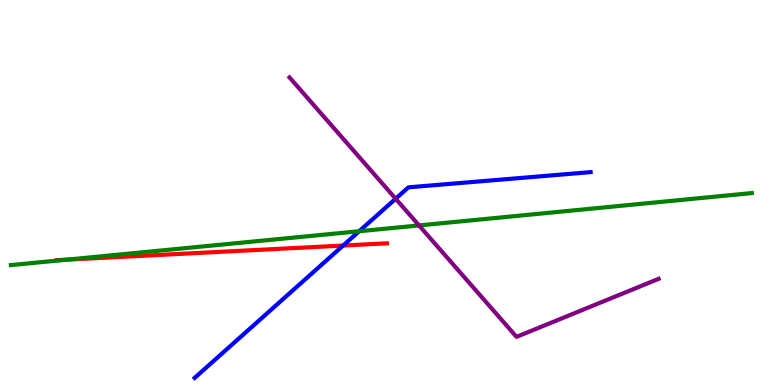[{'lines': ['blue', 'red'], 'intersections': [{'x': 4.43, 'y': 3.62}]}, {'lines': ['green', 'red'], 'intersections': [{'x': 0.862, 'y': 3.26}]}, {'lines': ['purple', 'red'], 'intersections': []}, {'lines': ['blue', 'green'], 'intersections': [{'x': 4.63, 'y': 3.99}]}, {'lines': ['blue', 'purple'], 'intersections': [{'x': 5.11, 'y': 4.84}]}, {'lines': ['green', 'purple'], 'intersections': [{'x': 5.41, 'y': 4.14}]}]